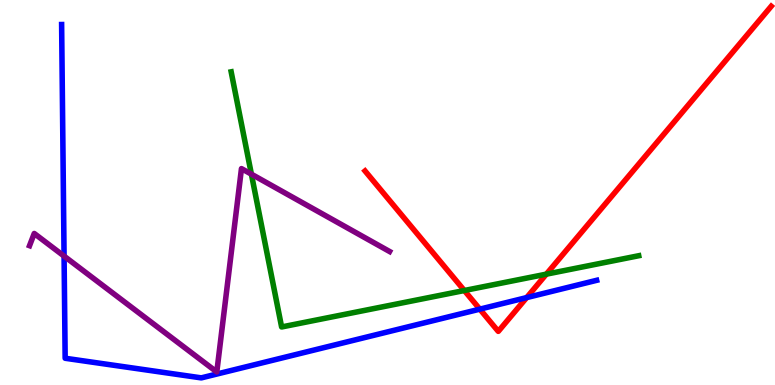[{'lines': ['blue', 'red'], 'intersections': [{'x': 6.19, 'y': 1.97}, {'x': 6.8, 'y': 2.27}]}, {'lines': ['green', 'red'], 'intersections': [{'x': 5.99, 'y': 2.45}, {'x': 7.05, 'y': 2.88}]}, {'lines': ['purple', 'red'], 'intersections': []}, {'lines': ['blue', 'green'], 'intersections': []}, {'lines': ['blue', 'purple'], 'intersections': [{'x': 0.827, 'y': 3.35}]}, {'lines': ['green', 'purple'], 'intersections': [{'x': 3.24, 'y': 5.48}]}]